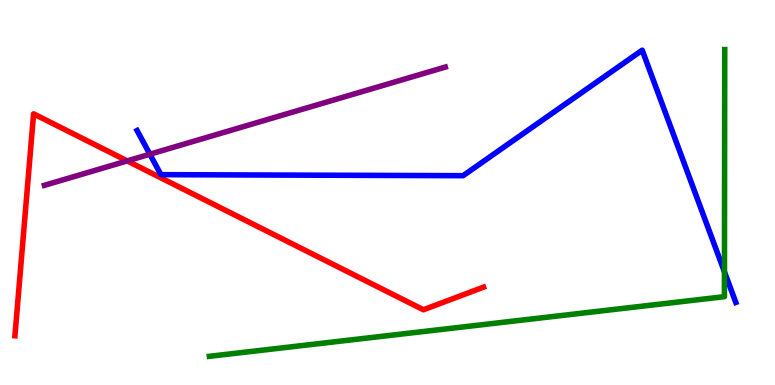[{'lines': ['blue', 'red'], 'intersections': []}, {'lines': ['green', 'red'], 'intersections': []}, {'lines': ['purple', 'red'], 'intersections': [{'x': 1.64, 'y': 5.82}]}, {'lines': ['blue', 'green'], 'intersections': [{'x': 9.35, 'y': 2.94}]}, {'lines': ['blue', 'purple'], 'intersections': [{'x': 1.93, 'y': 5.99}]}, {'lines': ['green', 'purple'], 'intersections': []}]